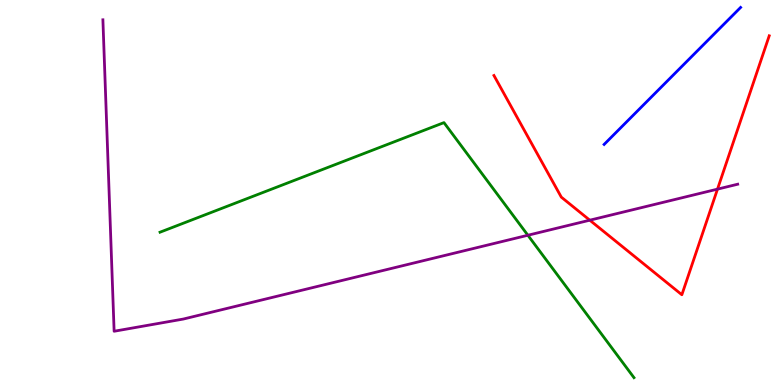[{'lines': ['blue', 'red'], 'intersections': []}, {'lines': ['green', 'red'], 'intersections': []}, {'lines': ['purple', 'red'], 'intersections': [{'x': 7.61, 'y': 4.28}, {'x': 9.26, 'y': 5.09}]}, {'lines': ['blue', 'green'], 'intersections': []}, {'lines': ['blue', 'purple'], 'intersections': []}, {'lines': ['green', 'purple'], 'intersections': [{'x': 6.81, 'y': 3.89}]}]